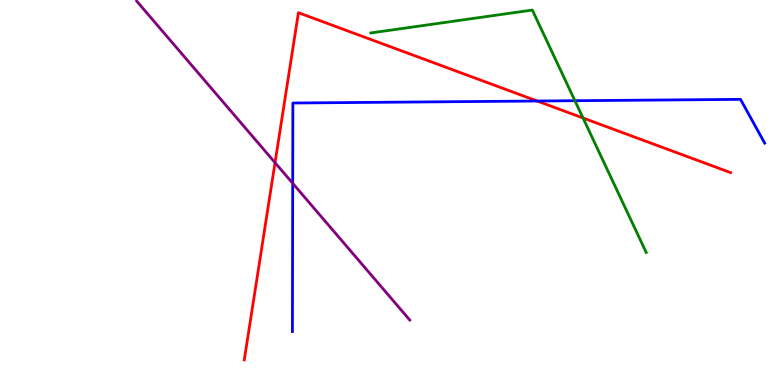[{'lines': ['blue', 'red'], 'intersections': [{'x': 6.93, 'y': 7.38}]}, {'lines': ['green', 'red'], 'intersections': [{'x': 7.52, 'y': 6.93}]}, {'lines': ['purple', 'red'], 'intersections': [{'x': 3.55, 'y': 5.77}]}, {'lines': ['blue', 'green'], 'intersections': [{'x': 7.42, 'y': 7.38}]}, {'lines': ['blue', 'purple'], 'intersections': [{'x': 3.78, 'y': 5.24}]}, {'lines': ['green', 'purple'], 'intersections': []}]